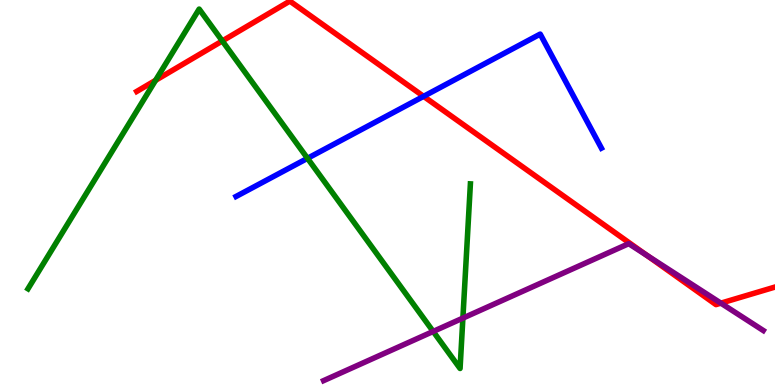[{'lines': ['blue', 'red'], 'intersections': [{'x': 5.47, 'y': 7.5}]}, {'lines': ['green', 'red'], 'intersections': [{'x': 2.01, 'y': 7.91}, {'x': 2.87, 'y': 8.94}]}, {'lines': ['purple', 'red'], 'intersections': [{'x': 8.35, 'y': 3.37}, {'x': 9.3, 'y': 2.13}]}, {'lines': ['blue', 'green'], 'intersections': [{'x': 3.97, 'y': 5.89}]}, {'lines': ['blue', 'purple'], 'intersections': []}, {'lines': ['green', 'purple'], 'intersections': [{'x': 5.59, 'y': 1.39}, {'x': 5.97, 'y': 1.74}]}]